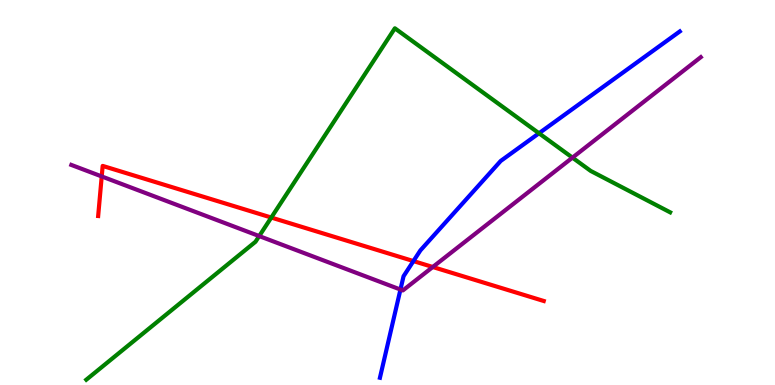[{'lines': ['blue', 'red'], 'intersections': [{'x': 5.33, 'y': 3.22}]}, {'lines': ['green', 'red'], 'intersections': [{'x': 3.5, 'y': 4.35}]}, {'lines': ['purple', 'red'], 'intersections': [{'x': 1.31, 'y': 5.42}, {'x': 5.58, 'y': 3.06}]}, {'lines': ['blue', 'green'], 'intersections': [{'x': 6.95, 'y': 6.54}]}, {'lines': ['blue', 'purple'], 'intersections': [{'x': 5.17, 'y': 2.48}]}, {'lines': ['green', 'purple'], 'intersections': [{'x': 3.34, 'y': 3.87}, {'x': 7.39, 'y': 5.91}]}]